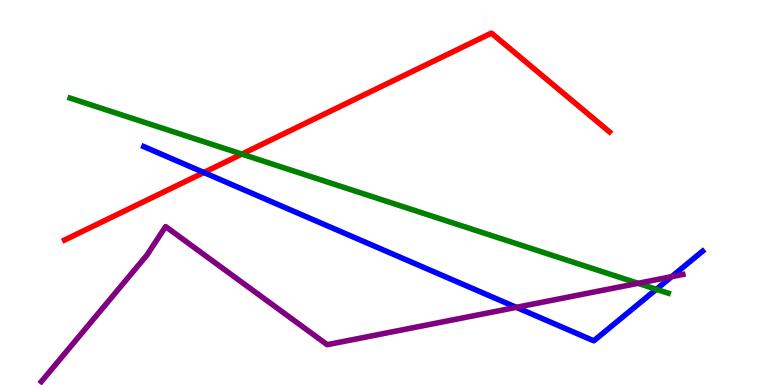[{'lines': ['blue', 'red'], 'intersections': [{'x': 2.63, 'y': 5.52}]}, {'lines': ['green', 'red'], 'intersections': [{'x': 3.12, 'y': 6.0}]}, {'lines': ['purple', 'red'], 'intersections': []}, {'lines': ['blue', 'green'], 'intersections': [{'x': 8.47, 'y': 2.49}]}, {'lines': ['blue', 'purple'], 'intersections': [{'x': 6.66, 'y': 2.02}, {'x': 8.67, 'y': 2.81}]}, {'lines': ['green', 'purple'], 'intersections': [{'x': 8.23, 'y': 2.64}]}]